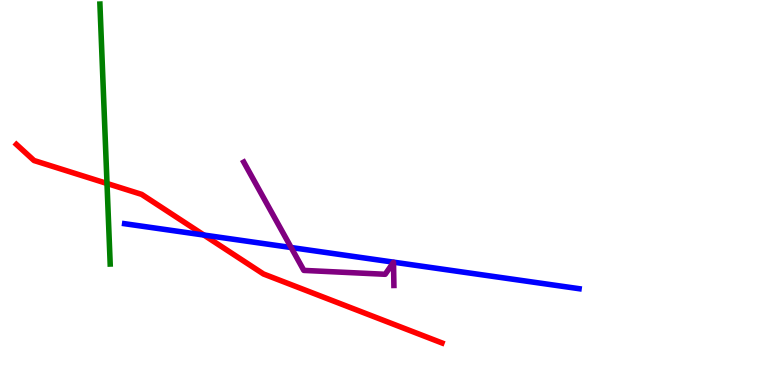[{'lines': ['blue', 'red'], 'intersections': [{'x': 2.63, 'y': 3.9}]}, {'lines': ['green', 'red'], 'intersections': [{'x': 1.38, 'y': 5.23}]}, {'lines': ['purple', 'red'], 'intersections': []}, {'lines': ['blue', 'green'], 'intersections': []}, {'lines': ['blue', 'purple'], 'intersections': [{'x': 3.76, 'y': 3.57}]}, {'lines': ['green', 'purple'], 'intersections': []}]